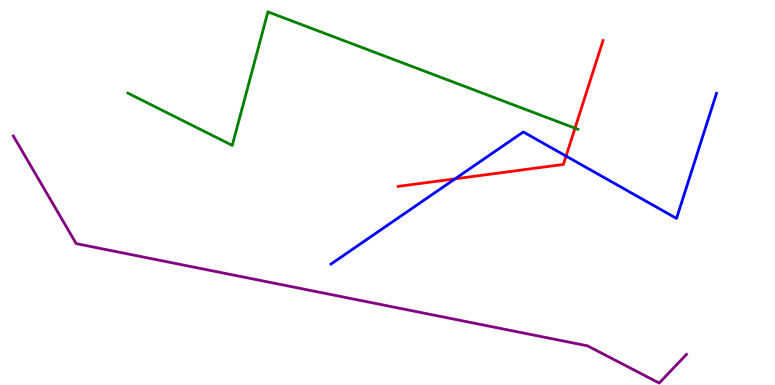[{'lines': ['blue', 'red'], 'intersections': [{'x': 5.87, 'y': 5.36}, {'x': 7.3, 'y': 5.95}]}, {'lines': ['green', 'red'], 'intersections': [{'x': 7.42, 'y': 6.67}]}, {'lines': ['purple', 'red'], 'intersections': []}, {'lines': ['blue', 'green'], 'intersections': []}, {'lines': ['blue', 'purple'], 'intersections': []}, {'lines': ['green', 'purple'], 'intersections': []}]